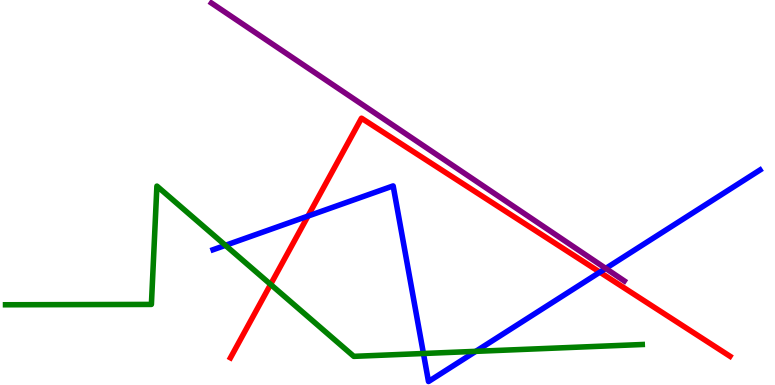[{'lines': ['blue', 'red'], 'intersections': [{'x': 3.97, 'y': 4.39}, {'x': 7.74, 'y': 2.93}]}, {'lines': ['green', 'red'], 'intersections': [{'x': 3.49, 'y': 2.61}]}, {'lines': ['purple', 'red'], 'intersections': []}, {'lines': ['blue', 'green'], 'intersections': [{'x': 2.91, 'y': 3.63}, {'x': 5.46, 'y': 0.818}, {'x': 6.14, 'y': 0.874}]}, {'lines': ['blue', 'purple'], 'intersections': [{'x': 7.82, 'y': 3.03}]}, {'lines': ['green', 'purple'], 'intersections': []}]